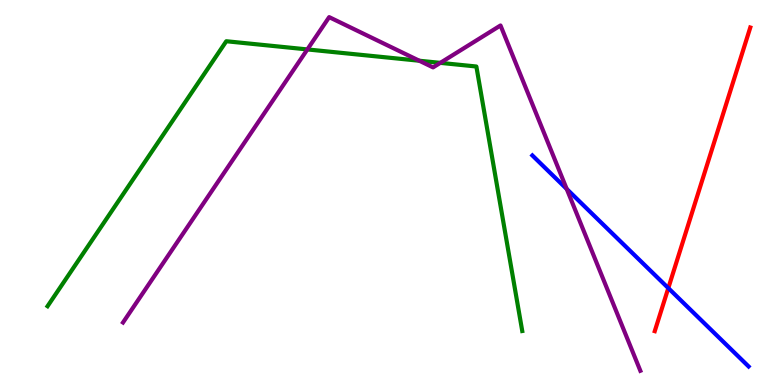[{'lines': ['blue', 'red'], 'intersections': [{'x': 8.62, 'y': 2.52}]}, {'lines': ['green', 'red'], 'intersections': []}, {'lines': ['purple', 'red'], 'intersections': []}, {'lines': ['blue', 'green'], 'intersections': []}, {'lines': ['blue', 'purple'], 'intersections': [{'x': 7.31, 'y': 5.09}]}, {'lines': ['green', 'purple'], 'intersections': [{'x': 3.97, 'y': 8.72}, {'x': 5.41, 'y': 8.42}, {'x': 5.68, 'y': 8.37}]}]